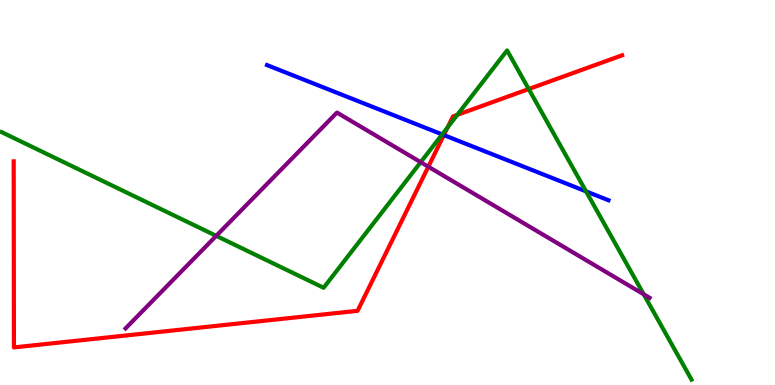[{'lines': ['blue', 'red'], 'intersections': [{'x': 5.73, 'y': 6.49}]}, {'lines': ['green', 'red'], 'intersections': [{'x': 5.78, 'y': 6.69}, {'x': 5.9, 'y': 7.02}, {'x': 6.82, 'y': 7.69}]}, {'lines': ['purple', 'red'], 'intersections': [{'x': 5.53, 'y': 5.67}]}, {'lines': ['blue', 'green'], 'intersections': [{'x': 5.71, 'y': 6.51}, {'x': 7.56, 'y': 5.03}]}, {'lines': ['blue', 'purple'], 'intersections': []}, {'lines': ['green', 'purple'], 'intersections': [{'x': 2.79, 'y': 3.87}, {'x': 5.43, 'y': 5.79}, {'x': 8.31, 'y': 2.36}]}]